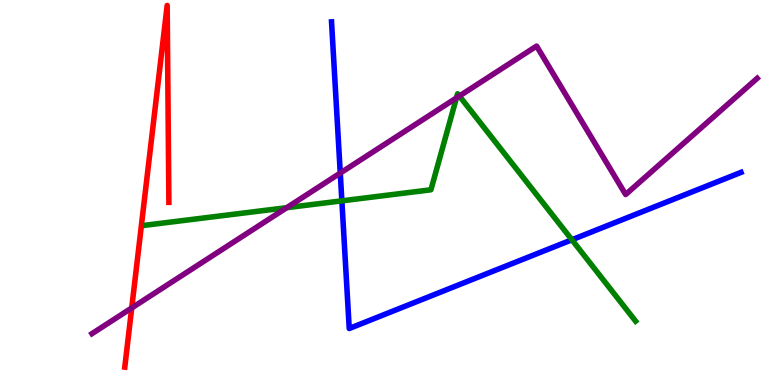[{'lines': ['blue', 'red'], 'intersections': []}, {'lines': ['green', 'red'], 'intersections': []}, {'lines': ['purple', 'red'], 'intersections': [{'x': 1.7, 'y': 2.0}]}, {'lines': ['blue', 'green'], 'intersections': [{'x': 4.41, 'y': 4.78}, {'x': 7.38, 'y': 3.77}]}, {'lines': ['blue', 'purple'], 'intersections': [{'x': 4.39, 'y': 5.5}]}, {'lines': ['green', 'purple'], 'intersections': [{'x': 3.7, 'y': 4.61}, {'x': 5.89, 'y': 7.46}, {'x': 5.93, 'y': 7.51}]}]